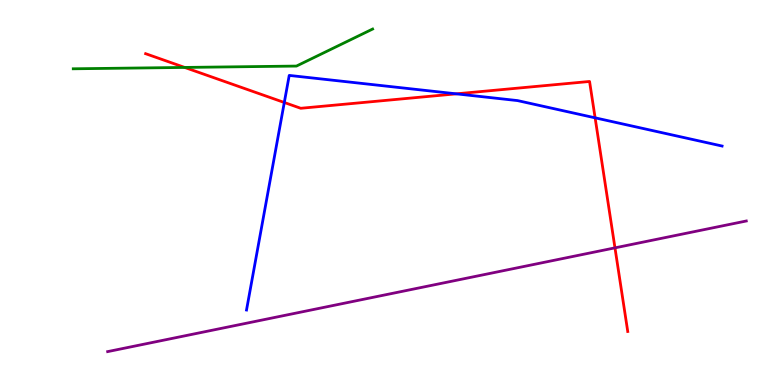[{'lines': ['blue', 'red'], 'intersections': [{'x': 3.67, 'y': 7.34}, {'x': 5.89, 'y': 7.56}, {'x': 7.68, 'y': 6.94}]}, {'lines': ['green', 'red'], 'intersections': [{'x': 2.38, 'y': 8.25}]}, {'lines': ['purple', 'red'], 'intersections': [{'x': 7.94, 'y': 3.56}]}, {'lines': ['blue', 'green'], 'intersections': []}, {'lines': ['blue', 'purple'], 'intersections': []}, {'lines': ['green', 'purple'], 'intersections': []}]